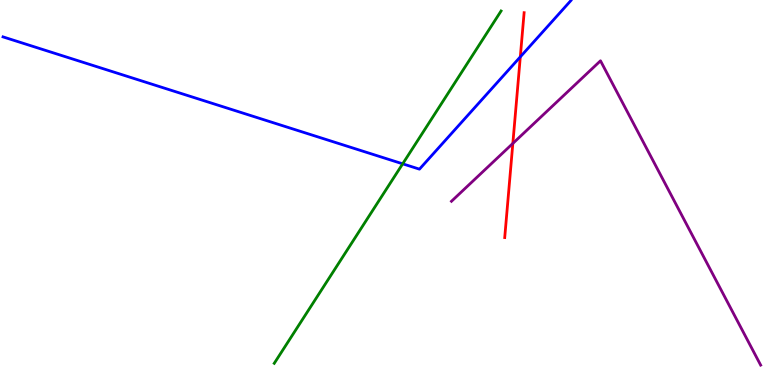[{'lines': ['blue', 'red'], 'intersections': [{'x': 6.71, 'y': 8.52}]}, {'lines': ['green', 'red'], 'intersections': []}, {'lines': ['purple', 'red'], 'intersections': [{'x': 6.62, 'y': 6.27}]}, {'lines': ['blue', 'green'], 'intersections': [{'x': 5.2, 'y': 5.74}]}, {'lines': ['blue', 'purple'], 'intersections': []}, {'lines': ['green', 'purple'], 'intersections': []}]